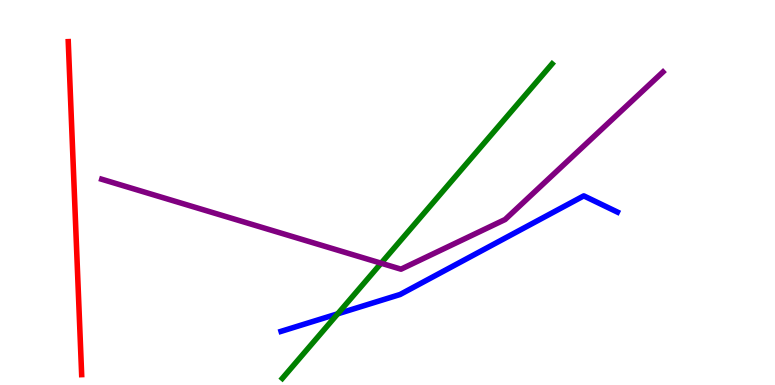[{'lines': ['blue', 'red'], 'intersections': []}, {'lines': ['green', 'red'], 'intersections': []}, {'lines': ['purple', 'red'], 'intersections': []}, {'lines': ['blue', 'green'], 'intersections': [{'x': 4.36, 'y': 1.85}]}, {'lines': ['blue', 'purple'], 'intersections': []}, {'lines': ['green', 'purple'], 'intersections': [{'x': 4.92, 'y': 3.16}]}]